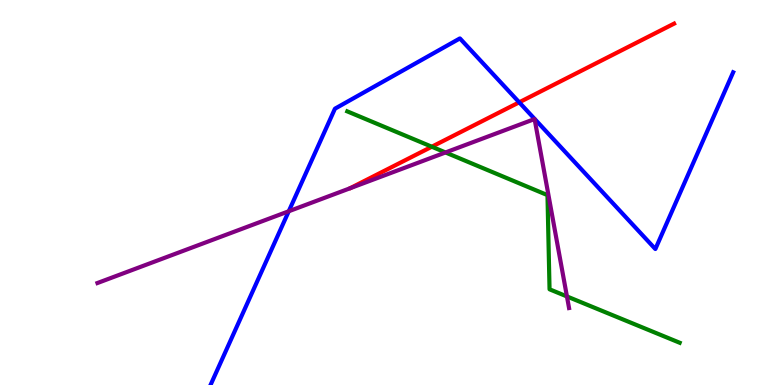[{'lines': ['blue', 'red'], 'intersections': [{'x': 6.7, 'y': 7.34}]}, {'lines': ['green', 'red'], 'intersections': [{'x': 5.57, 'y': 6.19}]}, {'lines': ['purple', 'red'], 'intersections': []}, {'lines': ['blue', 'green'], 'intersections': []}, {'lines': ['blue', 'purple'], 'intersections': [{'x': 3.73, 'y': 4.51}]}, {'lines': ['green', 'purple'], 'intersections': [{'x': 5.75, 'y': 6.04}, {'x': 7.32, 'y': 2.3}]}]